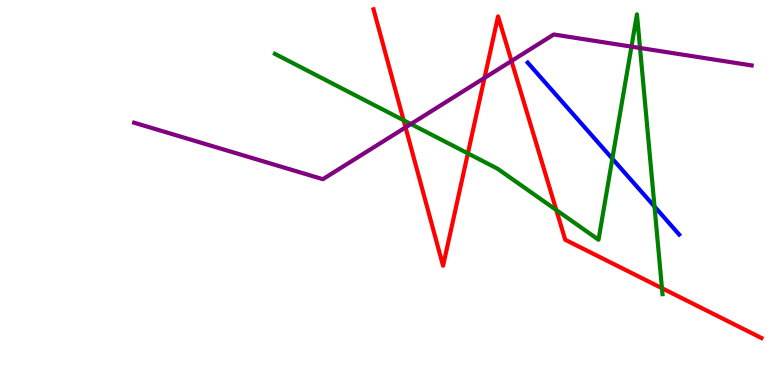[{'lines': ['blue', 'red'], 'intersections': []}, {'lines': ['green', 'red'], 'intersections': [{'x': 5.21, 'y': 6.88}, {'x': 6.04, 'y': 6.02}, {'x': 7.18, 'y': 4.54}, {'x': 8.54, 'y': 2.51}]}, {'lines': ['purple', 'red'], 'intersections': [{'x': 5.23, 'y': 6.69}, {'x': 6.25, 'y': 7.98}, {'x': 6.6, 'y': 8.42}]}, {'lines': ['blue', 'green'], 'intersections': [{'x': 7.9, 'y': 5.88}, {'x': 8.45, 'y': 4.64}]}, {'lines': ['blue', 'purple'], 'intersections': []}, {'lines': ['green', 'purple'], 'intersections': [{'x': 5.3, 'y': 6.78}, {'x': 8.15, 'y': 8.79}, {'x': 8.26, 'y': 8.75}]}]